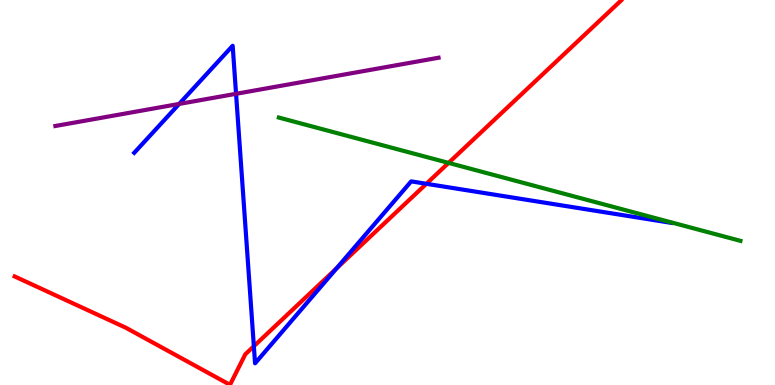[{'lines': ['blue', 'red'], 'intersections': [{'x': 3.28, 'y': 1.01}, {'x': 4.34, 'y': 3.03}, {'x': 5.5, 'y': 5.23}]}, {'lines': ['green', 'red'], 'intersections': [{'x': 5.79, 'y': 5.77}]}, {'lines': ['purple', 'red'], 'intersections': []}, {'lines': ['blue', 'green'], 'intersections': []}, {'lines': ['blue', 'purple'], 'intersections': [{'x': 2.31, 'y': 7.3}, {'x': 3.05, 'y': 7.56}]}, {'lines': ['green', 'purple'], 'intersections': []}]